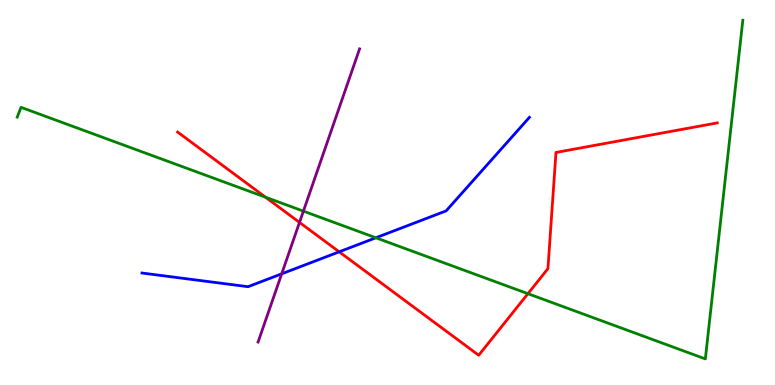[{'lines': ['blue', 'red'], 'intersections': [{'x': 4.38, 'y': 3.46}]}, {'lines': ['green', 'red'], 'intersections': [{'x': 3.43, 'y': 4.88}, {'x': 6.81, 'y': 2.37}]}, {'lines': ['purple', 'red'], 'intersections': [{'x': 3.86, 'y': 4.22}]}, {'lines': ['blue', 'green'], 'intersections': [{'x': 4.85, 'y': 3.82}]}, {'lines': ['blue', 'purple'], 'intersections': [{'x': 3.63, 'y': 2.89}]}, {'lines': ['green', 'purple'], 'intersections': [{'x': 3.91, 'y': 4.52}]}]